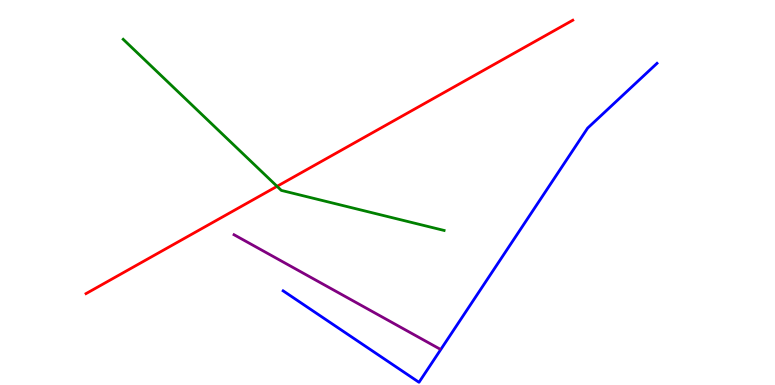[{'lines': ['blue', 'red'], 'intersections': []}, {'lines': ['green', 'red'], 'intersections': [{'x': 3.57, 'y': 5.16}]}, {'lines': ['purple', 'red'], 'intersections': []}, {'lines': ['blue', 'green'], 'intersections': []}, {'lines': ['blue', 'purple'], 'intersections': []}, {'lines': ['green', 'purple'], 'intersections': []}]